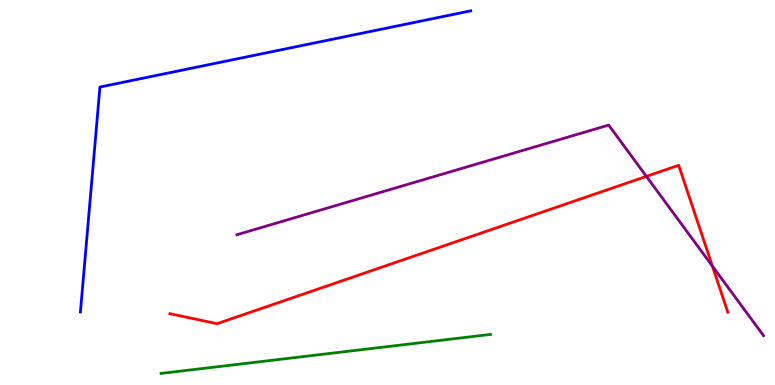[{'lines': ['blue', 'red'], 'intersections': []}, {'lines': ['green', 'red'], 'intersections': []}, {'lines': ['purple', 'red'], 'intersections': [{'x': 8.34, 'y': 5.42}, {'x': 9.19, 'y': 3.09}]}, {'lines': ['blue', 'green'], 'intersections': []}, {'lines': ['blue', 'purple'], 'intersections': []}, {'lines': ['green', 'purple'], 'intersections': []}]